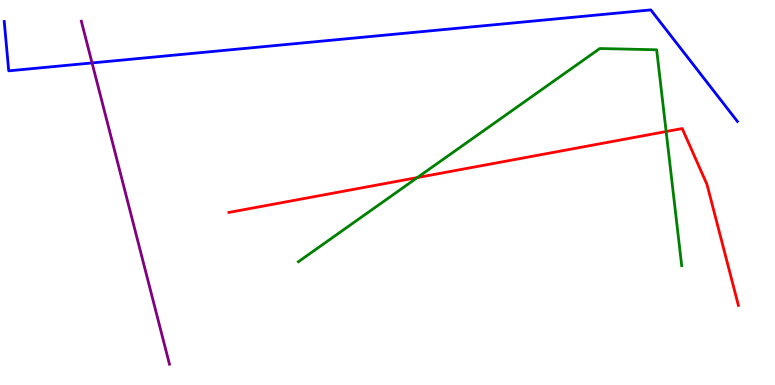[{'lines': ['blue', 'red'], 'intersections': []}, {'lines': ['green', 'red'], 'intersections': [{'x': 5.39, 'y': 5.39}, {'x': 8.6, 'y': 6.58}]}, {'lines': ['purple', 'red'], 'intersections': []}, {'lines': ['blue', 'green'], 'intersections': []}, {'lines': ['blue', 'purple'], 'intersections': [{'x': 1.19, 'y': 8.37}]}, {'lines': ['green', 'purple'], 'intersections': []}]